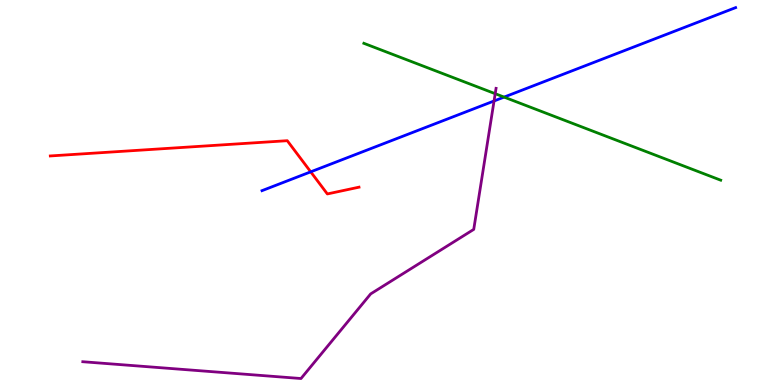[{'lines': ['blue', 'red'], 'intersections': [{'x': 4.01, 'y': 5.54}]}, {'lines': ['green', 'red'], 'intersections': []}, {'lines': ['purple', 'red'], 'intersections': []}, {'lines': ['blue', 'green'], 'intersections': [{'x': 6.5, 'y': 7.48}]}, {'lines': ['blue', 'purple'], 'intersections': [{'x': 6.37, 'y': 7.38}]}, {'lines': ['green', 'purple'], 'intersections': [{'x': 6.39, 'y': 7.57}]}]